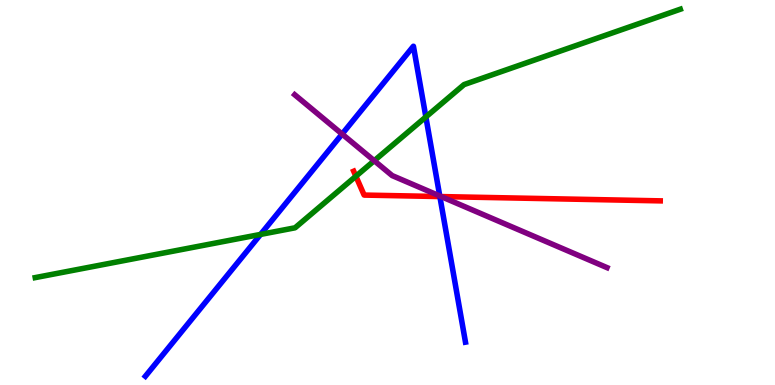[{'lines': ['blue', 'red'], 'intersections': [{'x': 5.68, 'y': 4.89}]}, {'lines': ['green', 'red'], 'intersections': [{'x': 4.59, 'y': 5.42}]}, {'lines': ['purple', 'red'], 'intersections': [{'x': 5.69, 'y': 4.89}]}, {'lines': ['blue', 'green'], 'intersections': [{'x': 3.36, 'y': 3.91}, {'x': 5.5, 'y': 6.96}]}, {'lines': ['blue', 'purple'], 'intersections': [{'x': 4.41, 'y': 6.52}, {'x': 5.67, 'y': 4.91}]}, {'lines': ['green', 'purple'], 'intersections': [{'x': 4.83, 'y': 5.83}]}]